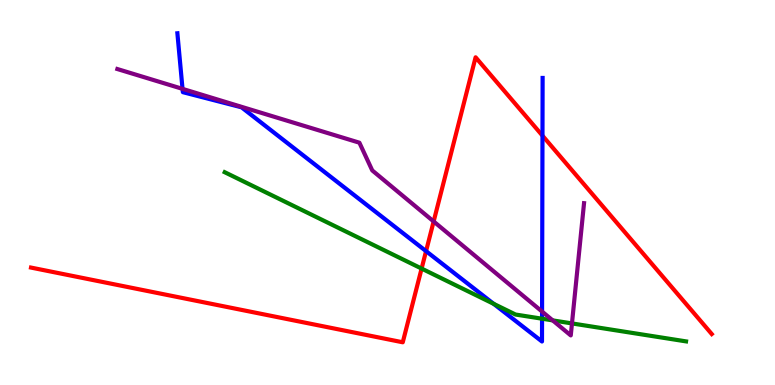[{'lines': ['blue', 'red'], 'intersections': [{'x': 5.5, 'y': 3.48}, {'x': 7.0, 'y': 6.48}]}, {'lines': ['green', 'red'], 'intersections': [{'x': 5.44, 'y': 3.02}]}, {'lines': ['purple', 'red'], 'intersections': [{'x': 5.6, 'y': 4.25}]}, {'lines': ['blue', 'green'], 'intersections': [{'x': 6.37, 'y': 2.11}, {'x': 6.99, 'y': 1.72}]}, {'lines': ['blue', 'purple'], 'intersections': [{'x': 2.36, 'y': 7.69}, {'x': 6.99, 'y': 1.91}]}, {'lines': ['green', 'purple'], 'intersections': [{'x': 7.13, 'y': 1.68}, {'x': 7.38, 'y': 1.6}]}]